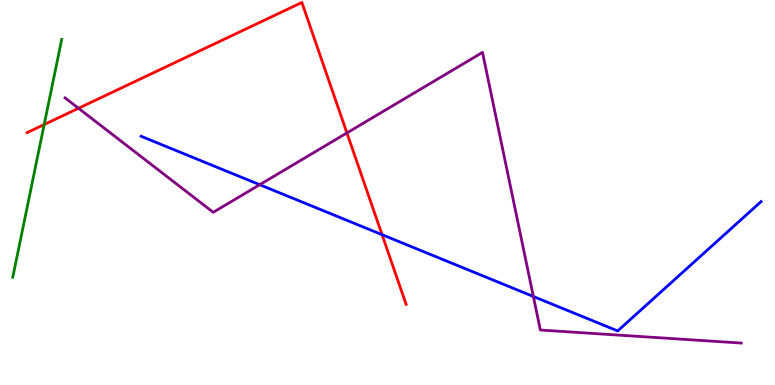[{'lines': ['blue', 'red'], 'intersections': [{'x': 4.93, 'y': 3.9}]}, {'lines': ['green', 'red'], 'intersections': [{'x': 0.57, 'y': 6.77}]}, {'lines': ['purple', 'red'], 'intersections': [{'x': 1.01, 'y': 7.19}, {'x': 4.48, 'y': 6.55}]}, {'lines': ['blue', 'green'], 'intersections': []}, {'lines': ['blue', 'purple'], 'intersections': [{'x': 3.35, 'y': 5.2}, {'x': 6.88, 'y': 2.3}]}, {'lines': ['green', 'purple'], 'intersections': []}]